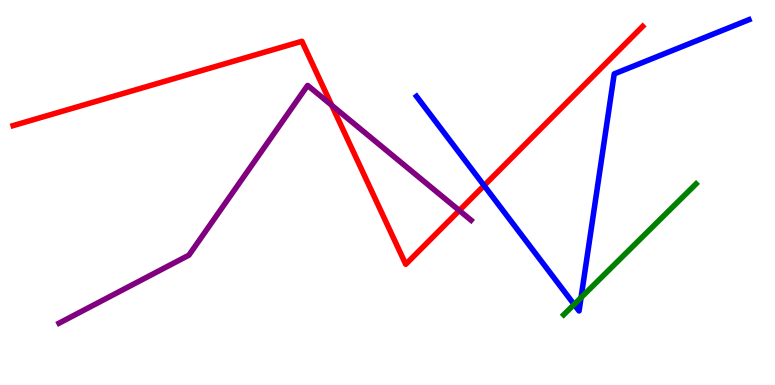[{'lines': ['blue', 'red'], 'intersections': [{'x': 6.25, 'y': 5.18}]}, {'lines': ['green', 'red'], 'intersections': []}, {'lines': ['purple', 'red'], 'intersections': [{'x': 4.28, 'y': 7.27}, {'x': 5.93, 'y': 4.53}]}, {'lines': ['blue', 'green'], 'intersections': [{'x': 7.41, 'y': 2.09}, {'x': 7.5, 'y': 2.27}]}, {'lines': ['blue', 'purple'], 'intersections': []}, {'lines': ['green', 'purple'], 'intersections': []}]